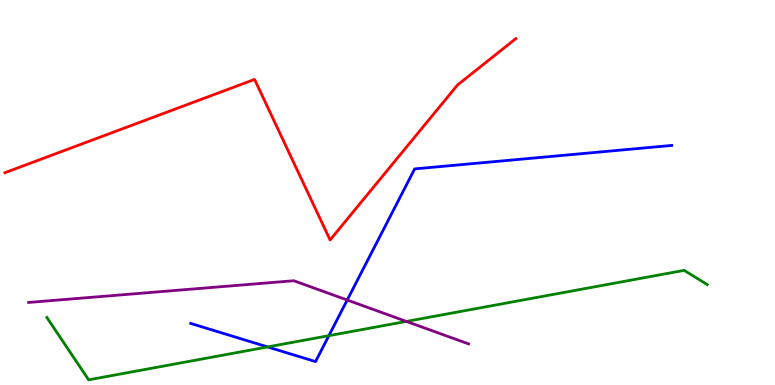[{'lines': ['blue', 'red'], 'intersections': []}, {'lines': ['green', 'red'], 'intersections': []}, {'lines': ['purple', 'red'], 'intersections': []}, {'lines': ['blue', 'green'], 'intersections': [{'x': 3.45, 'y': 0.989}, {'x': 4.24, 'y': 1.28}]}, {'lines': ['blue', 'purple'], 'intersections': [{'x': 4.48, 'y': 2.21}]}, {'lines': ['green', 'purple'], 'intersections': [{'x': 5.24, 'y': 1.65}]}]